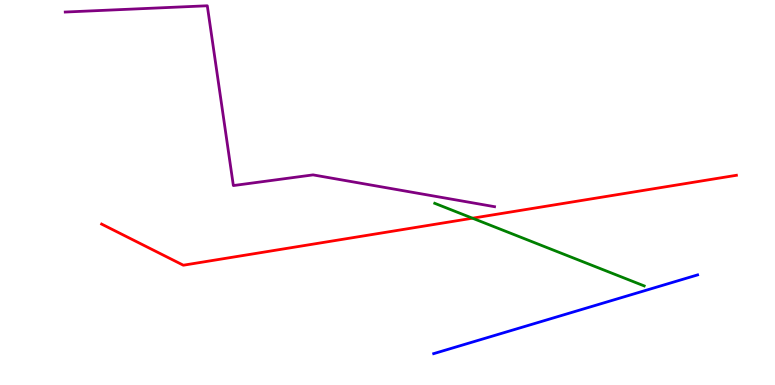[{'lines': ['blue', 'red'], 'intersections': []}, {'lines': ['green', 'red'], 'intersections': [{'x': 6.1, 'y': 4.33}]}, {'lines': ['purple', 'red'], 'intersections': []}, {'lines': ['blue', 'green'], 'intersections': []}, {'lines': ['blue', 'purple'], 'intersections': []}, {'lines': ['green', 'purple'], 'intersections': []}]